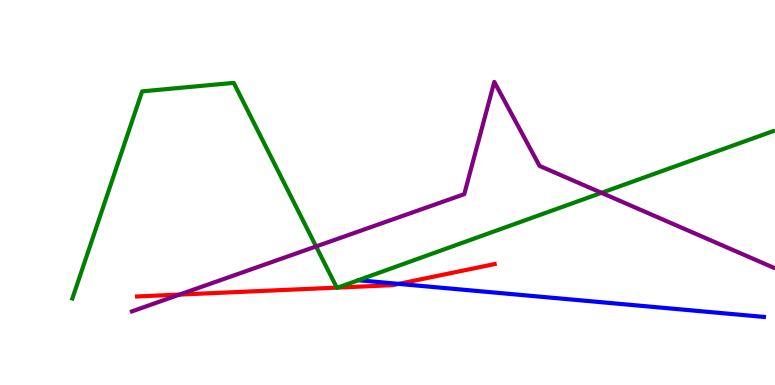[{'lines': ['blue', 'red'], 'intersections': [{'x': 5.14, 'y': 2.63}]}, {'lines': ['green', 'red'], 'intersections': [{'x': 4.35, 'y': 2.53}, {'x': 4.36, 'y': 2.53}]}, {'lines': ['purple', 'red'], 'intersections': [{'x': 2.32, 'y': 2.35}]}, {'lines': ['blue', 'green'], 'intersections': []}, {'lines': ['blue', 'purple'], 'intersections': []}, {'lines': ['green', 'purple'], 'intersections': [{'x': 4.08, 'y': 3.6}, {'x': 7.76, 'y': 4.99}]}]